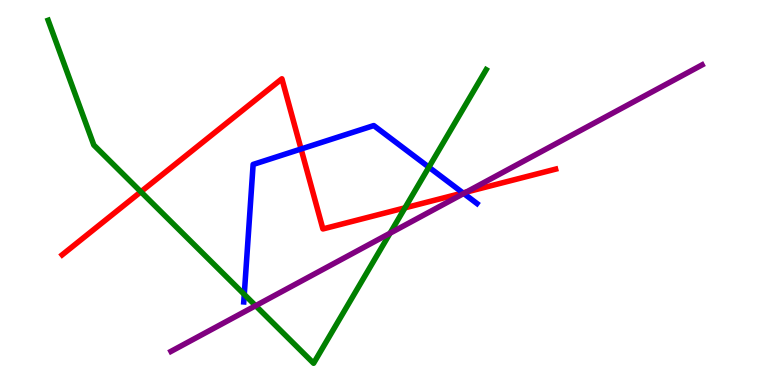[{'lines': ['blue', 'red'], 'intersections': [{'x': 3.88, 'y': 6.13}, {'x': 5.97, 'y': 4.99}]}, {'lines': ['green', 'red'], 'intersections': [{'x': 1.82, 'y': 5.02}, {'x': 5.23, 'y': 4.6}]}, {'lines': ['purple', 'red'], 'intersections': [{'x': 6.02, 'y': 5.01}]}, {'lines': ['blue', 'green'], 'intersections': [{'x': 3.15, 'y': 2.35}, {'x': 5.53, 'y': 5.66}]}, {'lines': ['blue', 'purple'], 'intersections': [{'x': 5.98, 'y': 4.97}]}, {'lines': ['green', 'purple'], 'intersections': [{'x': 3.3, 'y': 2.06}, {'x': 5.03, 'y': 3.94}]}]